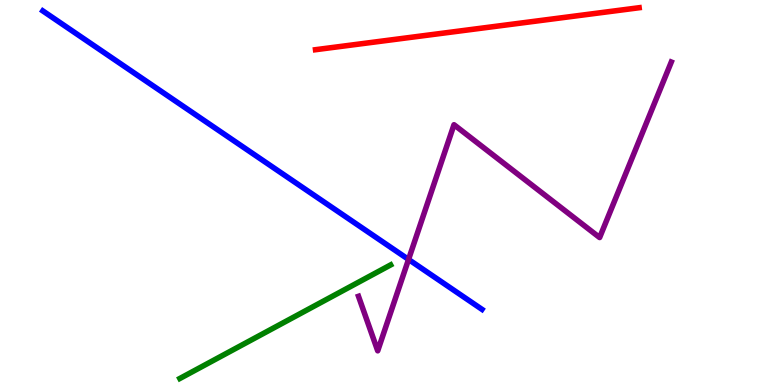[{'lines': ['blue', 'red'], 'intersections': []}, {'lines': ['green', 'red'], 'intersections': []}, {'lines': ['purple', 'red'], 'intersections': []}, {'lines': ['blue', 'green'], 'intersections': []}, {'lines': ['blue', 'purple'], 'intersections': [{'x': 5.27, 'y': 3.26}]}, {'lines': ['green', 'purple'], 'intersections': []}]